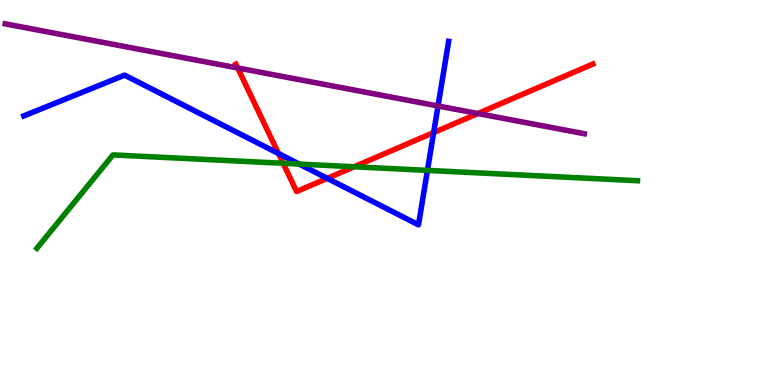[{'lines': ['blue', 'red'], 'intersections': [{'x': 3.59, 'y': 6.01}, {'x': 4.22, 'y': 5.37}, {'x': 5.6, 'y': 6.56}]}, {'lines': ['green', 'red'], 'intersections': [{'x': 3.65, 'y': 5.76}, {'x': 4.57, 'y': 5.67}]}, {'lines': ['purple', 'red'], 'intersections': [{'x': 3.07, 'y': 8.23}, {'x': 6.17, 'y': 7.05}]}, {'lines': ['blue', 'green'], 'intersections': [{'x': 3.86, 'y': 5.74}, {'x': 5.52, 'y': 5.57}]}, {'lines': ['blue', 'purple'], 'intersections': [{'x': 5.65, 'y': 7.25}]}, {'lines': ['green', 'purple'], 'intersections': []}]